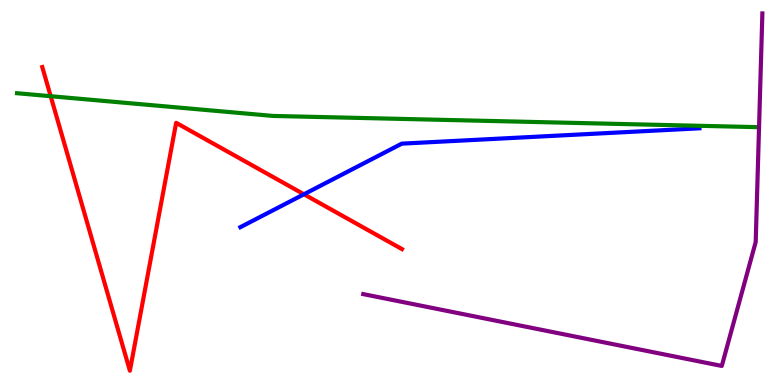[{'lines': ['blue', 'red'], 'intersections': [{'x': 3.92, 'y': 4.95}]}, {'lines': ['green', 'red'], 'intersections': [{'x': 0.654, 'y': 7.5}]}, {'lines': ['purple', 'red'], 'intersections': []}, {'lines': ['blue', 'green'], 'intersections': []}, {'lines': ['blue', 'purple'], 'intersections': []}, {'lines': ['green', 'purple'], 'intersections': []}]